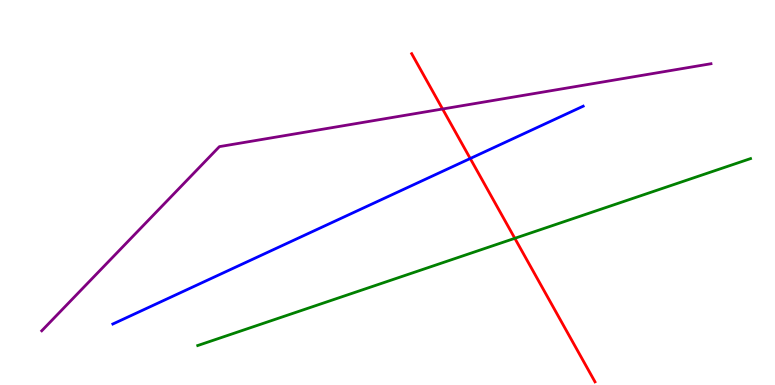[{'lines': ['blue', 'red'], 'intersections': [{'x': 6.07, 'y': 5.88}]}, {'lines': ['green', 'red'], 'intersections': [{'x': 6.64, 'y': 3.81}]}, {'lines': ['purple', 'red'], 'intersections': [{'x': 5.71, 'y': 7.17}]}, {'lines': ['blue', 'green'], 'intersections': []}, {'lines': ['blue', 'purple'], 'intersections': []}, {'lines': ['green', 'purple'], 'intersections': []}]